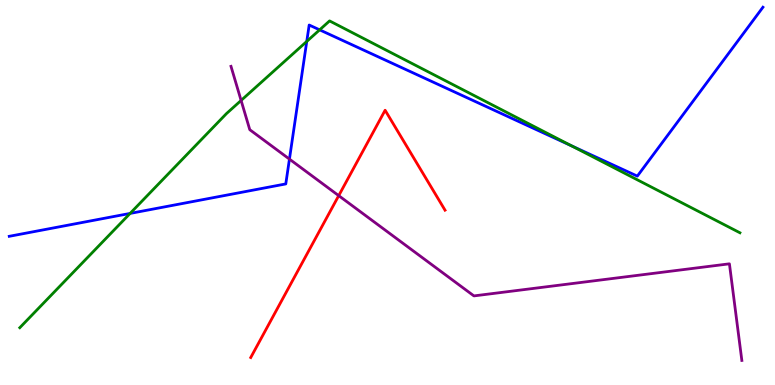[{'lines': ['blue', 'red'], 'intersections': []}, {'lines': ['green', 'red'], 'intersections': []}, {'lines': ['purple', 'red'], 'intersections': [{'x': 4.37, 'y': 4.92}]}, {'lines': ['blue', 'green'], 'intersections': [{'x': 1.68, 'y': 4.46}, {'x': 3.96, 'y': 8.92}, {'x': 4.12, 'y': 9.22}, {'x': 7.37, 'y': 6.21}]}, {'lines': ['blue', 'purple'], 'intersections': [{'x': 3.73, 'y': 5.87}]}, {'lines': ['green', 'purple'], 'intersections': [{'x': 3.11, 'y': 7.39}]}]